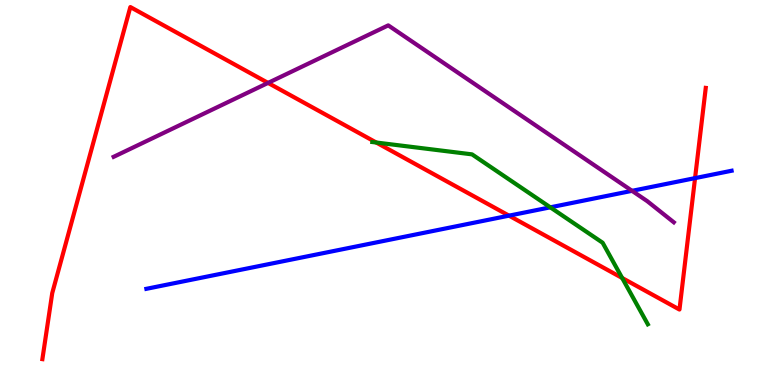[{'lines': ['blue', 'red'], 'intersections': [{'x': 6.57, 'y': 4.4}, {'x': 8.97, 'y': 5.37}]}, {'lines': ['green', 'red'], 'intersections': [{'x': 4.85, 'y': 6.3}, {'x': 8.03, 'y': 2.78}]}, {'lines': ['purple', 'red'], 'intersections': [{'x': 3.46, 'y': 7.85}]}, {'lines': ['blue', 'green'], 'intersections': [{'x': 7.1, 'y': 4.61}]}, {'lines': ['blue', 'purple'], 'intersections': [{'x': 8.16, 'y': 5.04}]}, {'lines': ['green', 'purple'], 'intersections': []}]